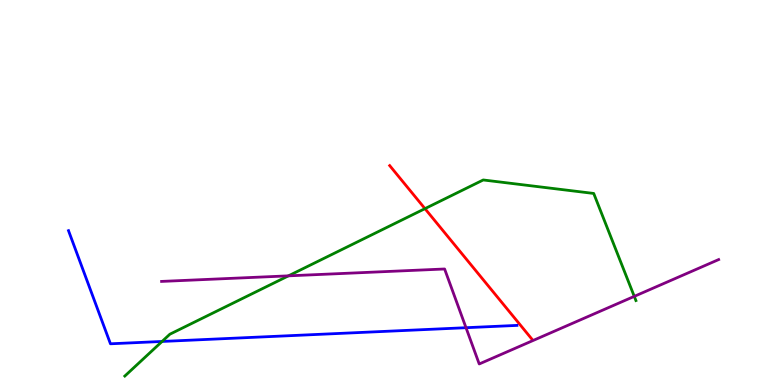[{'lines': ['blue', 'red'], 'intersections': []}, {'lines': ['green', 'red'], 'intersections': [{'x': 5.48, 'y': 4.58}]}, {'lines': ['purple', 'red'], 'intersections': []}, {'lines': ['blue', 'green'], 'intersections': [{'x': 2.09, 'y': 1.13}]}, {'lines': ['blue', 'purple'], 'intersections': [{'x': 6.01, 'y': 1.49}]}, {'lines': ['green', 'purple'], 'intersections': [{'x': 3.72, 'y': 2.84}, {'x': 8.18, 'y': 2.3}]}]